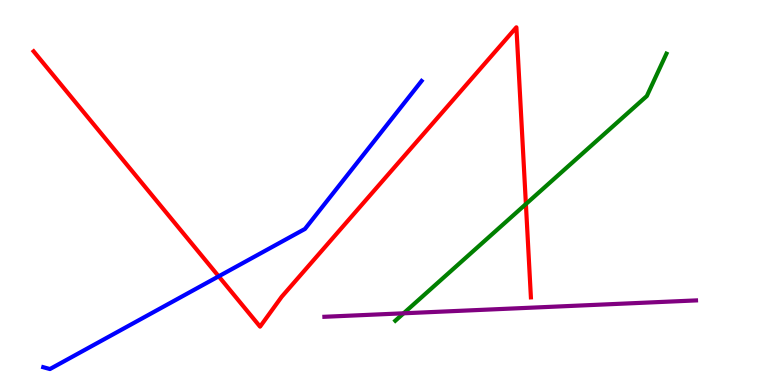[{'lines': ['blue', 'red'], 'intersections': [{'x': 2.82, 'y': 2.82}]}, {'lines': ['green', 'red'], 'intersections': [{'x': 6.79, 'y': 4.7}]}, {'lines': ['purple', 'red'], 'intersections': []}, {'lines': ['blue', 'green'], 'intersections': []}, {'lines': ['blue', 'purple'], 'intersections': []}, {'lines': ['green', 'purple'], 'intersections': [{'x': 5.21, 'y': 1.86}]}]